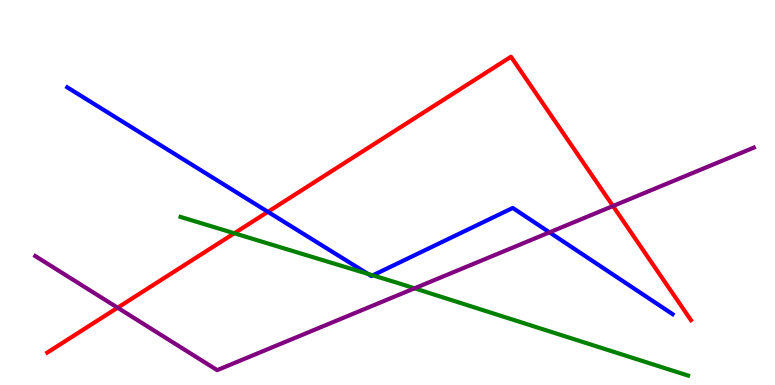[{'lines': ['blue', 'red'], 'intersections': [{'x': 3.46, 'y': 4.5}]}, {'lines': ['green', 'red'], 'intersections': [{'x': 3.02, 'y': 3.94}]}, {'lines': ['purple', 'red'], 'intersections': [{'x': 1.52, 'y': 2.01}, {'x': 7.91, 'y': 4.65}]}, {'lines': ['blue', 'green'], 'intersections': [{'x': 4.75, 'y': 2.89}, {'x': 4.81, 'y': 2.85}]}, {'lines': ['blue', 'purple'], 'intersections': [{'x': 7.09, 'y': 3.96}]}, {'lines': ['green', 'purple'], 'intersections': [{'x': 5.35, 'y': 2.51}]}]